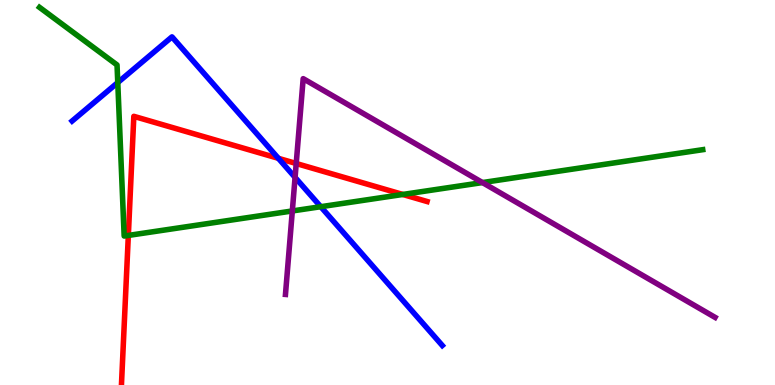[{'lines': ['blue', 'red'], 'intersections': [{'x': 3.59, 'y': 5.89}]}, {'lines': ['green', 'red'], 'intersections': [{'x': 1.66, 'y': 3.88}, {'x': 5.2, 'y': 4.95}]}, {'lines': ['purple', 'red'], 'intersections': [{'x': 3.82, 'y': 5.75}]}, {'lines': ['blue', 'green'], 'intersections': [{'x': 1.52, 'y': 7.86}, {'x': 4.14, 'y': 4.63}]}, {'lines': ['blue', 'purple'], 'intersections': [{'x': 3.81, 'y': 5.39}]}, {'lines': ['green', 'purple'], 'intersections': [{'x': 3.77, 'y': 4.52}, {'x': 6.23, 'y': 5.26}]}]